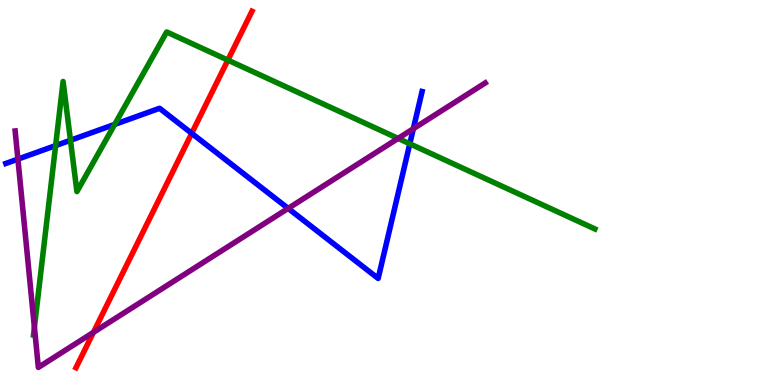[{'lines': ['blue', 'red'], 'intersections': [{'x': 2.47, 'y': 6.54}]}, {'lines': ['green', 'red'], 'intersections': [{'x': 2.94, 'y': 8.44}]}, {'lines': ['purple', 'red'], 'intersections': [{'x': 1.21, 'y': 1.37}]}, {'lines': ['blue', 'green'], 'intersections': [{'x': 0.718, 'y': 6.22}, {'x': 0.909, 'y': 6.36}, {'x': 1.48, 'y': 6.77}, {'x': 5.29, 'y': 6.26}]}, {'lines': ['blue', 'purple'], 'intersections': [{'x': 0.231, 'y': 5.87}, {'x': 3.72, 'y': 4.59}, {'x': 5.33, 'y': 6.66}]}, {'lines': ['green', 'purple'], 'intersections': [{'x': 0.444, 'y': 1.5}, {'x': 5.14, 'y': 6.4}]}]